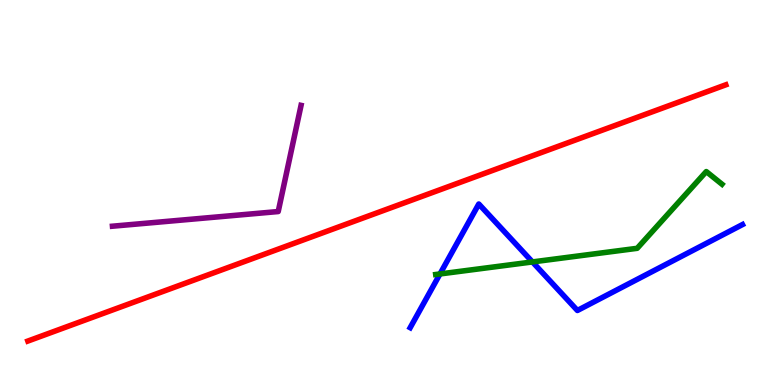[{'lines': ['blue', 'red'], 'intersections': []}, {'lines': ['green', 'red'], 'intersections': []}, {'lines': ['purple', 'red'], 'intersections': []}, {'lines': ['blue', 'green'], 'intersections': [{'x': 5.68, 'y': 2.88}, {'x': 6.87, 'y': 3.2}]}, {'lines': ['blue', 'purple'], 'intersections': []}, {'lines': ['green', 'purple'], 'intersections': []}]